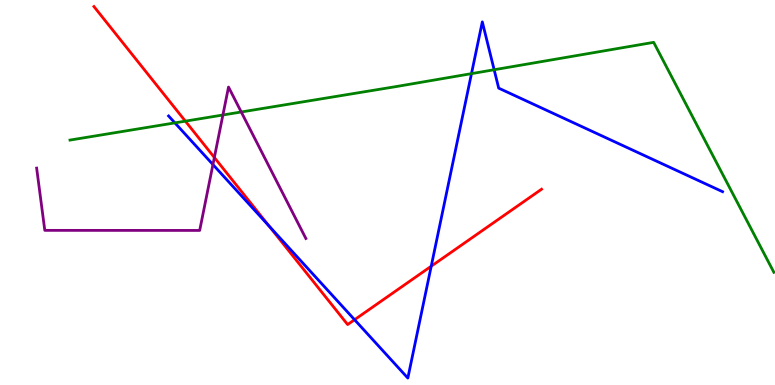[{'lines': ['blue', 'red'], 'intersections': [{'x': 3.47, 'y': 4.13}, {'x': 4.58, 'y': 1.7}, {'x': 5.56, 'y': 3.09}]}, {'lines': ['green', 'red'], 'intersections': [{'x': 2.39, 'y': 6.85}]}, {'lines': ['purple', 'red'], 'intersections': [{'x': 2.77, 'y': 5.91}]}, {'lines': ['blue', 'green'], 'intersections': [{'x': 2.26, 'y': 6.81}, {'x': 6.08, 'y': 8.09}, {'x': 6.38, 'y': 8.19}]}, {'lines': ['blue', 'purple'], 'intersections': [{'x': 2.75, 'y': 5.73}]}, {'lines': ['green', 'purple'], 'intersections': [{'x': 2.88, 'y': 7.01}, {'x': 3.11, 'y': 7.09}]}]